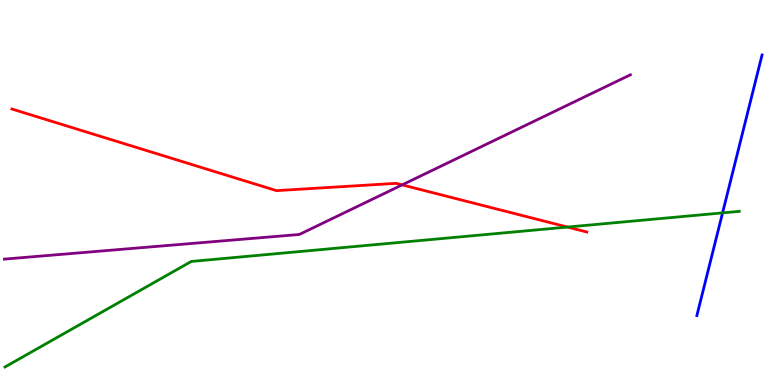[{'lines': ['blue', 'red'], 'intersections': []}, {'lines': ['green', 'red'], 'intersections': [{'x': 7.32, 'y': 4.1}]}, {'lines': ['purple', 'red'], 'intersections': [{'x': 5.19, 'y': 5.2}]}, {'lines': ['blue', 'green'], 'intersections': [{'x': 9.32, 'y': 4.47}]}, {'lines': ['blue', 'purple'], 'intersections': []}, {'lines': ['green', 'purple'], 'intersections': []}]